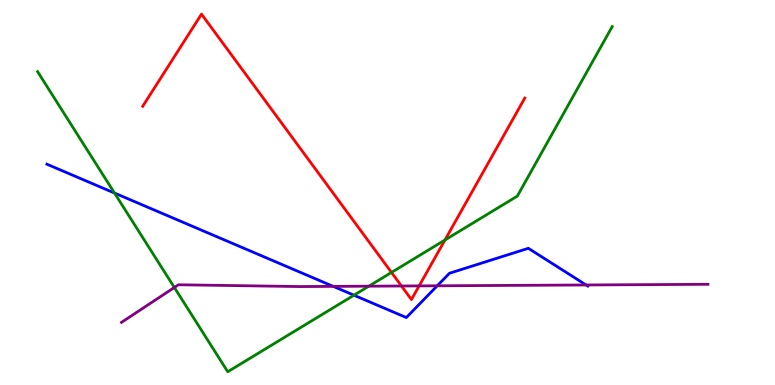[{'lines': ['blue', 'red'], 'intersections': []}, {'lines': ['green', 'red'], 'intersections': [{'x': 5.05, 'y': 2.92}, {'x': 5.74, 'y': 3.77}]}, {'lines': ['purple', 'red'], 'intersections': [{'x': 5.18, 'y': 2.57}, {'x': 5.41, 'y': 2.57}]}, {'lines': ['blue', 'green'], 'intersections': [{'x': 1.48, 'y': 4.99}, {'x': 4.57, 'y': 2.33}]}, {'lines': ['blue', 'purple'], 'intersections': [{'x': 4.3, 'y': 2.56}, {'x': 5.64, 'y': 2.58}, {'x': 7.56, 'y': 2.6}]}, {'lines': ['green', 'purple'], 'intersections': [{'x': 2.25, 'y': 2.53}, {'x': 4.76, 'y': 2.57}]}]